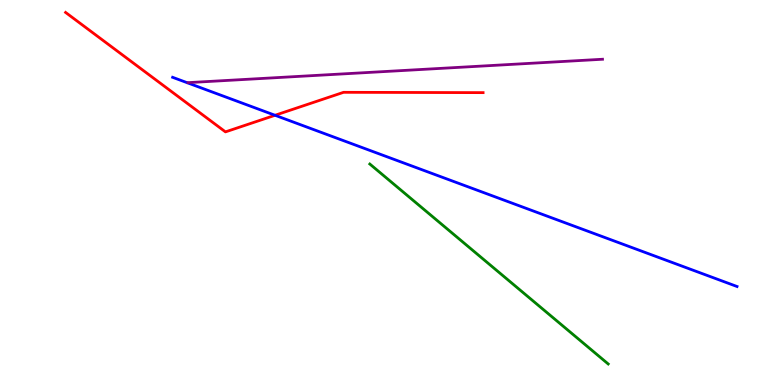[{'lines': ['blue', 'red'], 'intersections': [{'x': 3.55, 'y': 7.01}]}, {'lines': ['green', 'red'], 'intersections': []}, {'lines': ['purple', 'red'], 'intersections': []}, {'lines': ['blue', 'green'], 'intersections': []}, {'lines': ['blue', 'purple'], 'intersections': []}, {'lines': ['green', 'purple'], 'intersections': []}]